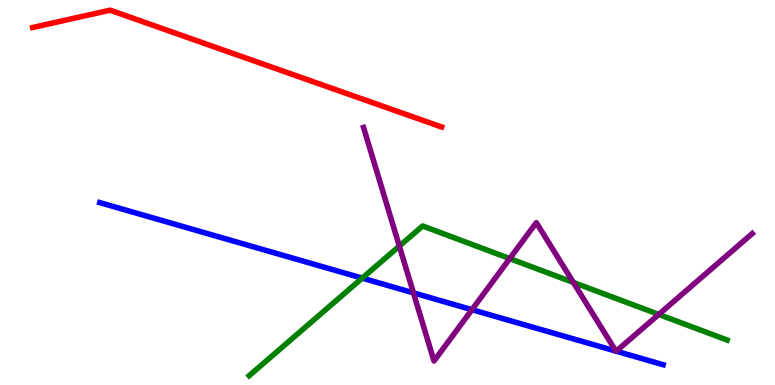[{'lines': ['blue', 'red'], 'intersections': []}, {'lines': ['green', 'red'], 'intersections': []}, {'lines': ['purple', 'red'], 'intersections': []}, {'lines': ['blue', 'green'], 'intersections': [{'x': 4.67, 'y': 2.78}]}, {'lines': ['blue', 'purple'], 'intersections': [{'x': 5.33, 'y': 2.39}, {'x': 6.09, 'y': 1.96}, {'x': 7.95, 'y': 0.88}, {'x': 7.95, 'y': 0.878}]}, {'lines': ['green', 'purple'], 'intersections': [{'x': 5.15, 'y': 3.61}, {'x': 6.58, 'y': 3.28}, {'x': 7.4, 'y': 2.66}, {'x': 8.5, 'y': 1.83}]}]